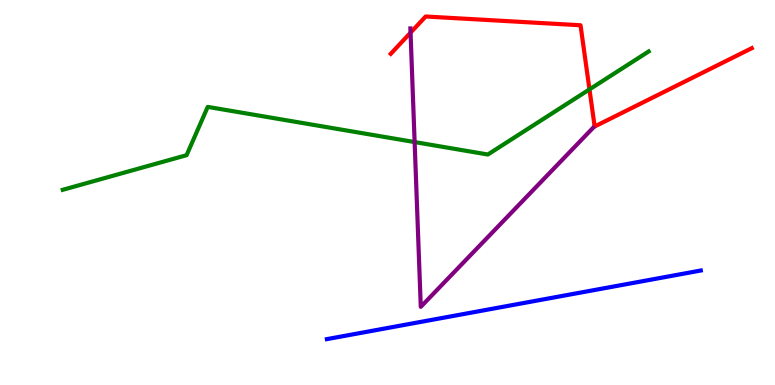[{'lines': ['blue', 'red'], 'intersections': []}, {'lines': ['green', 'red'], 'intersections': [{'x': 7.61, 'y': 7.68}]}, {'lines': ['purple', 'red'], 'intersections': [{'x': 5.3, 'y': 9.15}]}, {'lines': ['blue', 'green'], 'intersections': []}, {'lines': ['blue', 'purple'], 'intersections': []}, {'lines': ['green', 'purple'], 'intersections': [{'x': 5.35, 'y': 6.31}]}]